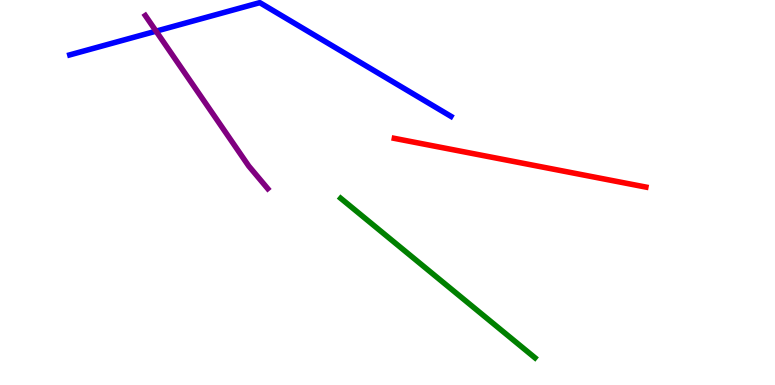[{'lines': ['blue', 'red'], 'intersections': []}, {'lines': ['green', 'red'], 'intersections': []}, {'lines': ['purple', 'red'], 'intersections': []}, {'lines': ['blue', 'green'], 'intersections': []}, {'lines': ['blue', 'purple'], 'intersections': [{'x': 2.01, 'y': 9.19}]}, {'lines': ['green', 'purple'], 'intersections': []}]